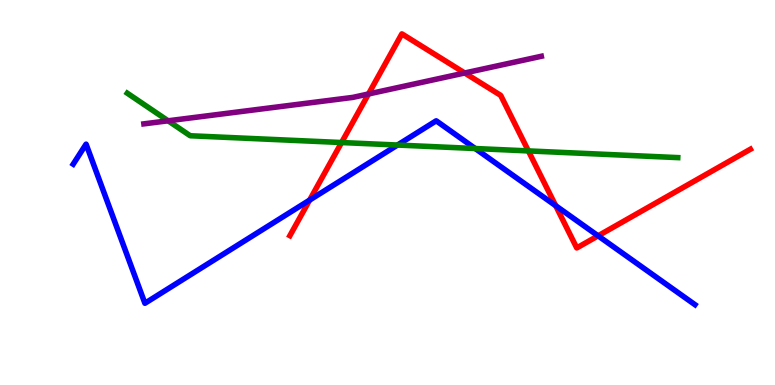[{'lines': ['blue', 'red'], 'intersections': [{'x': 4.0, 'y': 4.8}, {'x': 7.17, 'y': 4.66}, {'x': 7.72, 'y': 3.87}]}, {'lines': ['green', 'red'], 'intersections': [{'x': 4.41, 'y': 6.3}, {'x': 6.82, 'y': 6.08}]}, {'lines': ['purple', 'red'], 'intersections': [{'x': 4.75, 'y': 7.56}, {'x': 6.0, 'y': 8.1}]}, {'lines': ['blue', 'green'], 'intersections': [{'x': 5.13, 'y': 6.23}, {'x': 6.13, 'y': 6.14}]}, {'lines': ['blue', 'purple'], 'intersections': []}, {'lines': ['green', 'purple'], 'intersections': [{'x': 2.17, 'y': 6.86}]}]